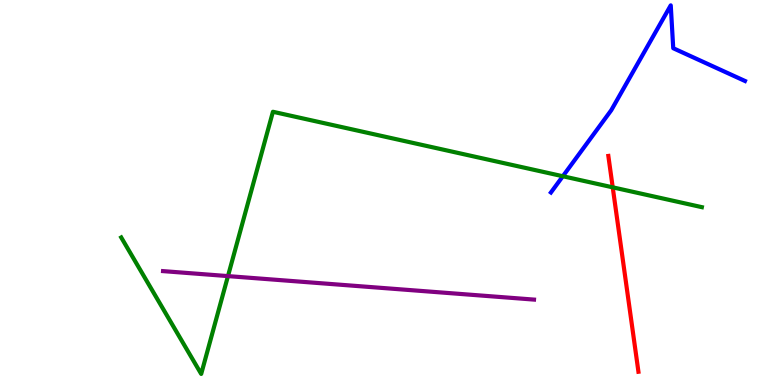[{'lines': ['blue', 'red'], 'intersections': []}, {'lines': ['green', 'red'], 'intersections': [{'x': 7.91, 'y': 5.13}]}, {'lines': ['purple', 'red'], 'intersections': []}, {'lines': ['blue', 'green'], 'intersections': [{'x': 7.26, 'y': 5.42}]}, {'lines': ['blue', 'purple'], 'intersections': []}, {'lines': ['green', 'purple'], 'intersections': [{'x': 2.94, 'y': 2.83}]}]